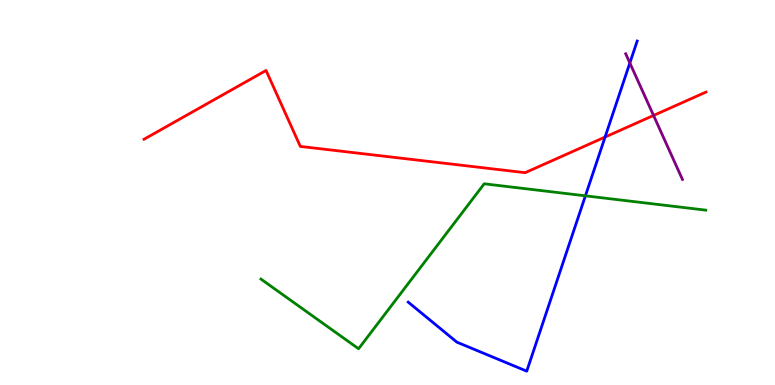[{'lines': ['blue', 'red'], 'intersections': [{'x': 7.81, 'y': 6.44}]}, {'lines': ['green', 'red'], 'intersections': []}, {'lines': ['purple', 'red'], 'intersections': [{'x': 8.43, 'y': 7.0}]}, {'lines': ['blue', 'green'], 'intersections': [{'x': 7.55, 'y': 4.91}]}, {'lines': ['blue', 'purple'], 'intersections': [{'x': 8.13, 'y': 8.36}]}, {'lines': ['green', 'purple'], 'intersections': []}]